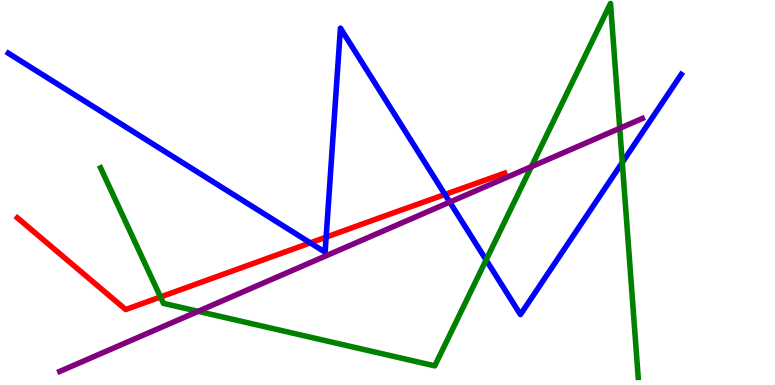[{'lines': ['blue', 'red'], 'intersections': [{'x': 4.0, 'y': 3.69}, {'x': 4.21, 'y': 3.84}, {'x': 5.74, 'y': 4.95}]}, {'lines': ['green', 'red'], 'intersections': [{'x': 2.07, 'y': 2.29}]}, {'lines': ['purple', 'red'], 'intersections': []}, {'lines': ['blue', 'green'], 'intersections': [{'x': 6.27, 'y': 3.25}, {'x': 8.03, 'y': 5.78}]}, {'lines': ['blue', 'purple'], 'intersections': [{'x': 5.8, 'y': 4.75}]}, {'lines': ['green', 'purple'], 'intersections': [{'x': 2.56, 'y': 1.91}, {'x': 6.86, 'y': 5.67}, {'x': 8.0, 'y': 6.67}]}]